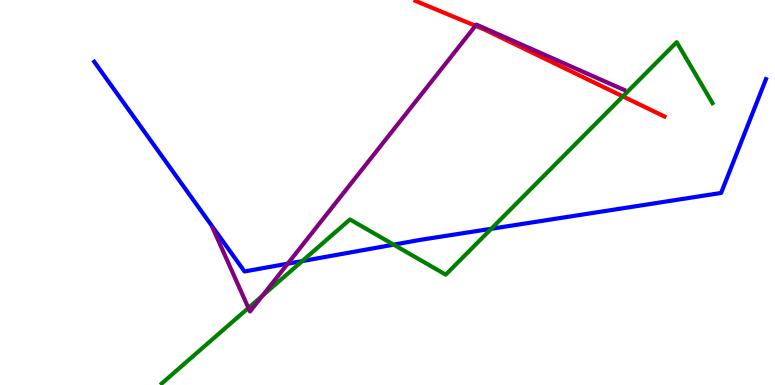[{'lines': ['blue', 'red'], 'intersections': []}, {'lines': ['green', 'red'], 'intersections': [{'x': 8.04, 'y': 7.5}]}, {'lines': ['purple', 'red'], 'intersections': [{'x': 6.14, 'y': 9.33}]}, {'lines': ['blue', 'green'], 'intersections': [{'x': 3.9, 'y': 3.22}, {'x': 5.08, 'y': 3.65}, {'x': 6.34, 'y': 4.06}]}, {'lines': ['blue', 'purple'], 'intersections': [{'x': 3.71, 'y': 3.15}]}, {'lines': ['green', 'purple'], 'intersections': [{'x': 3.21, 'y': 2.0}, {'x': 3.39, 'y': 2.32}]}]